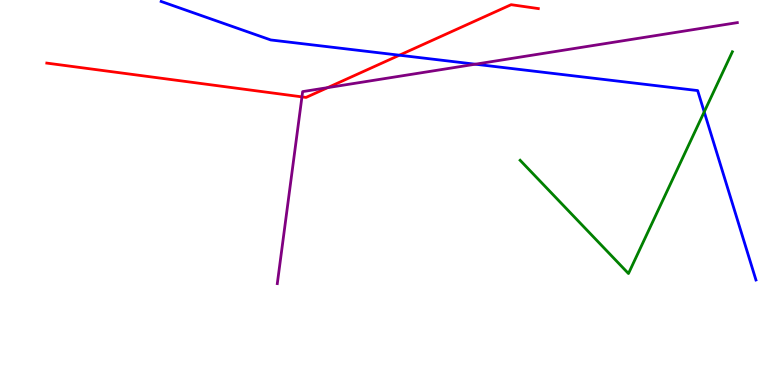[{'lines': ['blue', 'red'], 'intersections': [{'x': 5.15, 'y': 8.57}]}, {'lines': ['green', 'red'], 'intersections': []}, {'lines': ['purple', 'red'], 'intersections': [{'x': 3.9, 'y': 7.48}, {'x': 4.23, 'y': 7.72}]}, {'lines': ['blue', 'green'], 'intersections': [{'x': 9.09, 'y': 7.09}]}, {'lines': ['blue', 'purple'], 'intersections': [{'x': 6.13, 'y': 8.33}]}, {'lines': ['green', 'purple'], 'intersections': []}]